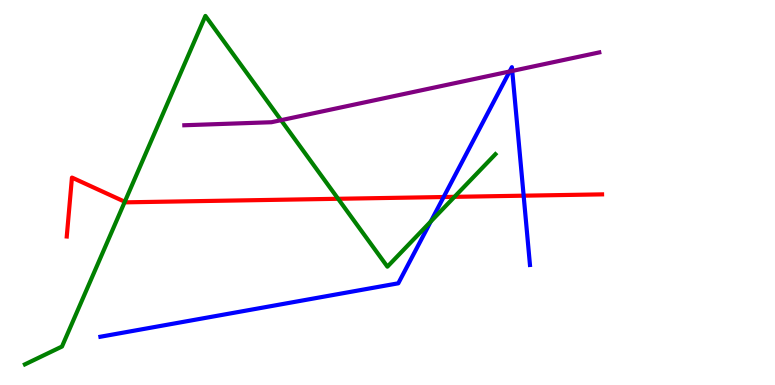[{'lines': ['blue', 'red'], 'intersections': [{'x': 5.72, 'y': 4.88}, {'x': 6.76, 'y': 4.92}]}, {'lines': ['green', 'red'], 'intersections': [{'x': 1.61, 'y': 4.76}, {'x': 4.36, 'y': 4.84}, {'x': 5.86, 'y': 4.89}]}, {'lines': ['purple', 'red'], 'intersections': []}, {'lines': ['blue', 'green'], 'intersections': [{'x': 5.56, 'y': 4.25}]}, {'lines': ['blue', 'purple'], 'intersections': [{'x': 6.58, 'y': 8.14}, {'x': 6.61, 'y': 8.16}]}, {'lines': ['green', 'purple'], 'intersections': [{'x': 3.63, 'y': 6.88}]}]